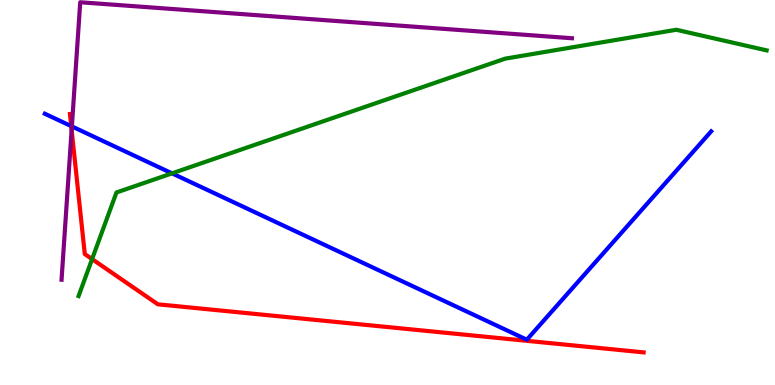[{'lines': ['blue', 'red'], 'intersections': [{'x': 0.919, 'y': 6.72}]}, {'lines': ['green', 'red'], 'intersections': [{'x': 1.19, 'y': 3.27}]}, {'lines': ['purple', 'red'], 'intersections': [{'x': 0.924, 'y': 6.63}]}, {'lines': ['blue', 'green'], 'intersections': [{'x': 2.22, 'y': 5.5}]}, {'lines': ['blue', 'purple'], 'intersections': [{'x': 0.927, 'y': 6.72}]}, {'lines': ['green', 'purple'], 'intersections': []}]